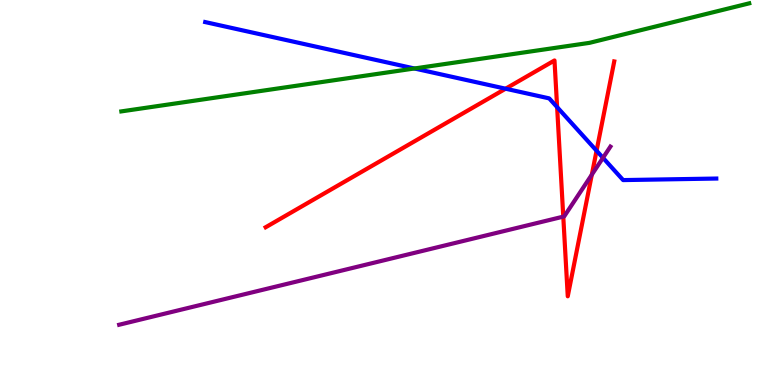[{'lines': ['blue', 'red'], 'intersections': [{'x': 6.52, 'y': 7.7}, {'x': 7.19, 'y': 7.22}, {'x': 7.7, 'y': 6.09}]}, {'lines': ['green', 'red'], 'intersections': []}, {'lines': ['purple', 'red'], 'intersections': [{'x': 7.27, 'y': 4.37}, {'x': 7.64, 'y': 5.46}]}, {'lines': ['blue', 'green'], 'intersections': [{'x': 5.35, 'y': 8.22}]}, {'lines': ['blue', 'purple'], 'intersections': [{'x': 7.78, 'y': 5.9}]}, {'lines': ['green', 'purple'], 'intersections': []}]